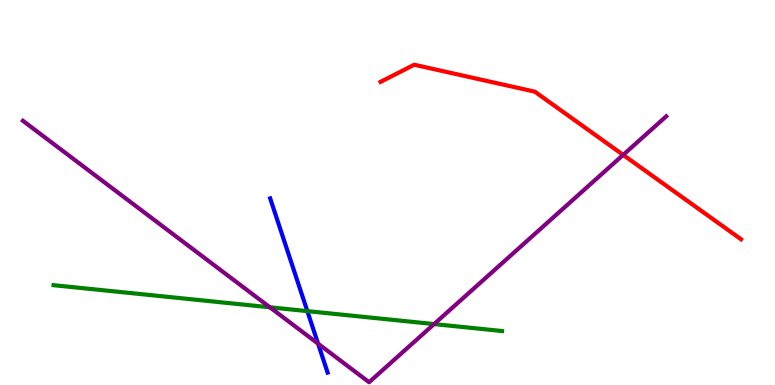[{'lines': ['blue', 'red'], 'intersections': []}, {'lines': ['green', 'red'], 'intersections': []}, {'lines': ['purple', 'red'], 'intersections': [{'x': 8.04, 'y': 5.98}]}, {'lines': ['blue', 'green'], 'intersections': [{'x': 3.97, 'y': 1.92}]}, {'lines': ['blue', 'purple'], 'intersections': [{'x': 4.1, 'y': 1.07}]}, {'lines': ['green', 'purple'], 'intersections': [{'x': 3.48, 'y': 2.02}, {'x': 5.6, 'y': 1.58}]}]